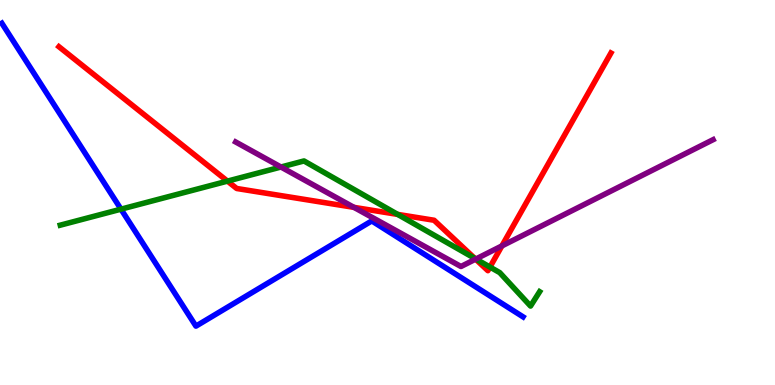[{'lines': ['blue', 'red'], 'intersections': []}, {'lines': ['green', 'red'], 'intersections': [{'x': 2.93, 'y': 5.3}, {'x': 5.13, 'y': 4.43}, {'x': 6.13, 'y': 3.29}, {'x': 6.32, 'y': 3.06}]}, {'lines': ['purple', 'red'], 'intersections': [{'x': 4.57, 'y': 4.61}, {'x': 6.14, 'y': 3.27}, {'x': 6.48, 'y': 3.61}]}, {'lines': ['blue', 'green'], 'intersections': [{'x': 1.56, 'y': 4.57}]}, {'lines': ['blue', 'purple'], 'intersections': []}, {'lines': ['green', 'purple'], 'intersections': [{'x': 3.63, 'y': 5.66}, {'x': 6.14, 'y': 3.27}]}]